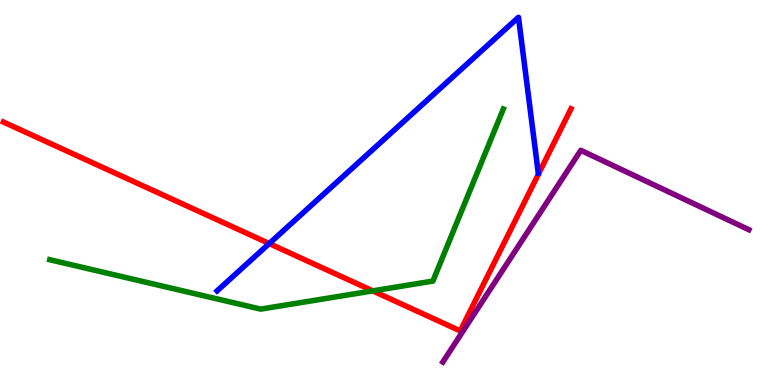[{'lines': ['blue', 'red'], 'intersections': [{'x': 3.47, 'y': 3.67}]}, {'lines': ['green', 'red'], 'intersections': [{'x': 4.81, 'y': 2.44}]}, {'lines': ['purple', 'red'], 'intersections': []}, {'lines': ['blue', 'green'], 'intersections': []}, {'lines': ['blue', 'purple'], 'intersections': []}, {'lines': ['green', 'purple'], 'intersections': []}]